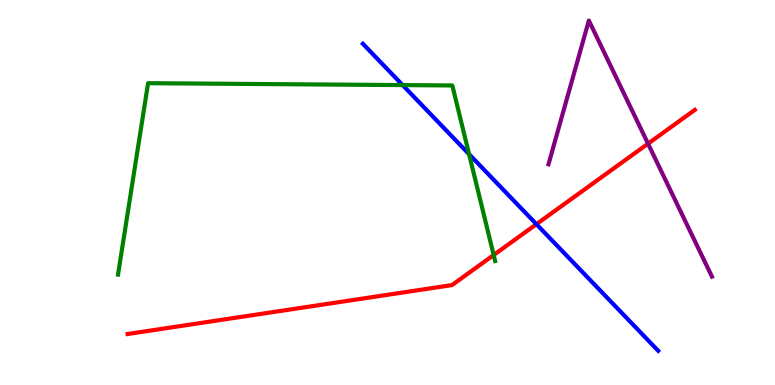[{'lines': ['blue', 'red'], 'intersections': [{'x': 6.92, 'y': 4.18}]}, {'lines': ['green', 'red'], 'intersections': [{'x': 6.37, 'y': 3.38}]}, {'lines': ['purple', 'red'], 'intersections': [{'x': 8.36, 'y': 6.27}]}, {'lines': ['blue', 'green'], 'intersections': [{'x': 5.2, 'y': 7.79}, {'x': 6.05, 'y': 6.0}]}, {'lines': ['blue', 'purple'], 'intersections': []}, {'lines': ['green', 'purple'], 'intersections': []}]